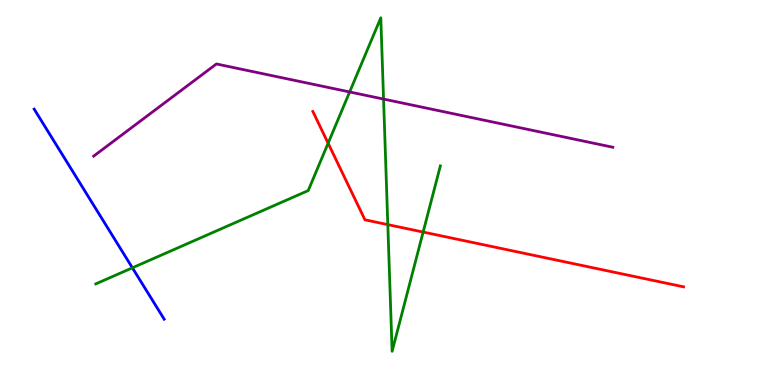[{'lines': ['blue', 'red'], 'intersections': []}, {'lines': ['green', 'red'], 'intersections': [{'x': 4.23, 'y': 6.28}, {'x': 5.0, 'y': 4.17}, {'x': 5.46, 'y': 3.97}]}, {'lines': ['purple', 'red'], 'intersections': []}, {'lines': ['blue', 'green'], 'intersections': [{'x': 1.71, 'y': 3.04}]}, {'lines': ['blue', 'purple'], 'intersections': []}, {'lines': ['green', 'purple'], 'intersections': [{'x': 4.51, 'y': 7.61}, {'x': 4.95, 'y': 7.43}]}]